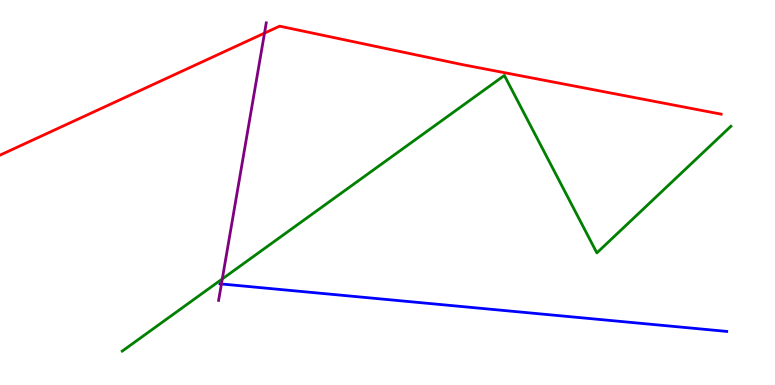[{'lines': ['blue', 'red'], 'intersections': []}, {'lines': ['green', 'red'], 'intersections': []}, {'lines': ['purple', 'red'], 'intersections': [{'x': 3.41, 'y': 9.14}]}, {'lines': ['blue', 'green'], 'intersections': []}, {'lines': ['blue', 'purple'], 'intersections': [{'x': 2.86, 'y': 2.62}]}, {'lines': ['green', 'purple'], 'intersections': [{'x': 2.87, 'y': 2.75}]}]